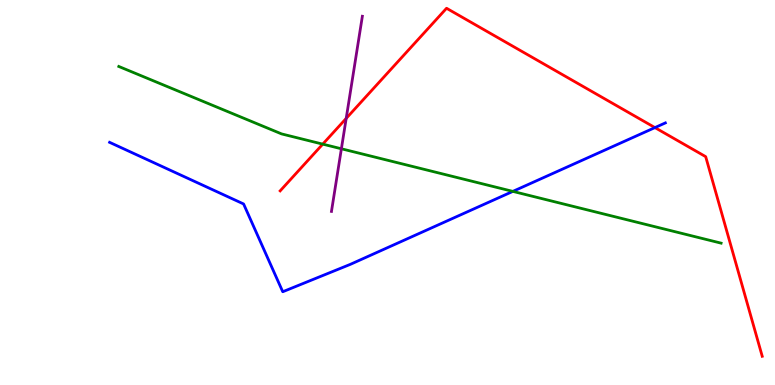[{'lines': ['blue', 'red'], 'intersections': [{'x': 8.45, 'y': 6.69}]}, {'lines': ['green', 'red'], 'intersections': [{'x': 4.16, 'y': 6.26}]}, {'lines': ['purple', 'red'], 'intersections': [{'x': 4.47, 'y': 6.92}]}, {'lines': ['blue', 'green'], 'intersections': [{'x': 6.62, 'y': 5.03}]}, {'lines': ['blue', 'purple'], 'intersections': []}, {'lines': ['green', 'purple'], 'intersections': [{'x': 4.41, 'y': 6.14}]}]